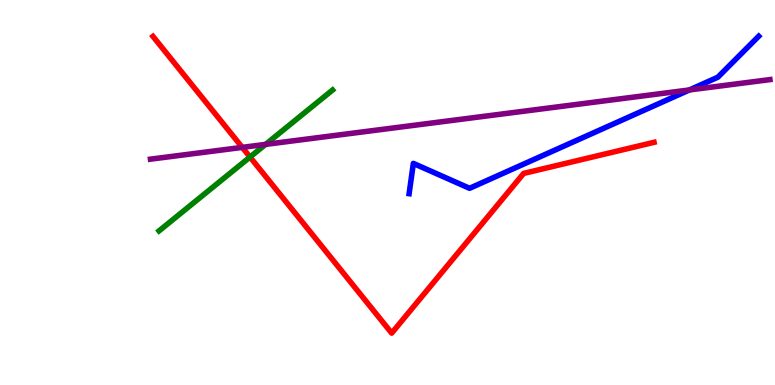[{'lines': ['blue', 'red'], 'intersections': []}, {'lines': ['green', 'red'], 'intersections': [{'x': 3.23, 'y': 5.92}]}, {'lines': ['purple', 'red'], 'intersections': [{'x': 3.13, 'y': 6.17}]}, {'lines': ['blue', 'green'], 'intersections': []}, {'lines': ['blue', 'purple'], 'intersections': [{'x': 8.9, 'y': 7.66}]}, {'lines': ['green', 'purple'], 'intersections': [{'x': 3.43, 'y': 6.25}]}]